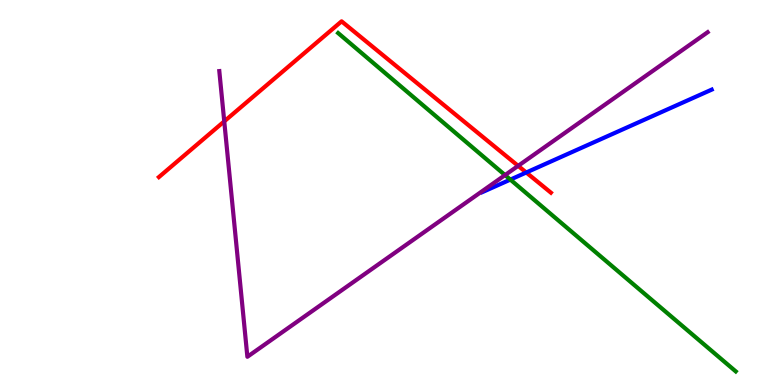[{'lines': ['blue', 'red'], 'intersections': [{'x': 6.79, 'y': 5.52}]}, {'lines': ['green', 'red'], 'intersections': []}, {'lines': ['purple', 'red'], 'intersections': [{'x': 2.89, 'y': 6.85}, {'x': 6.69, 'y': 5.69}]}, {'lines': ['blue', 'green'], 'intersections': [{'x': 6.59, 'y': 5.34}]}, {'lines': ['blue', 'purple'], 'intersections': []}, {'lines': ['green', 'purple'], 'intersections': [{'x': 6.52, 'y': 5.45}]}]